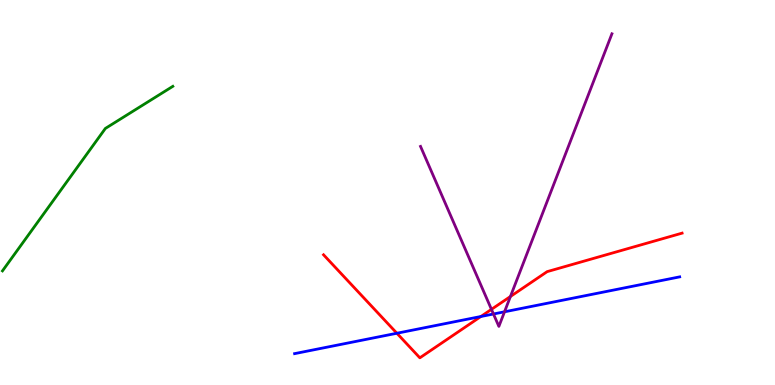[{'lines': ['blue', 'red'], 'intersections': [{'x': 5.12, 'y': 1.34}, {'x': 6.2, 'y': 1.78}]}, {'lines': ['green', 'red'], 'intersections': []}, {'lines': ['purple', 'red'], 'intersections': [{'x': 6.34, 'y': 1.96}, {'x': 6.59, 'y': 2.3}]}, {'lines': ['blue', 'green'], 'intersections': []}, {'lines': ['blue', 'purple'], 'intersections': [{'x': 6.37, 'y': 1.84}, {'x': 6.51, 'y': 1.9}]}, {'lines': ['green', 'purple'], 'intersections': []}]